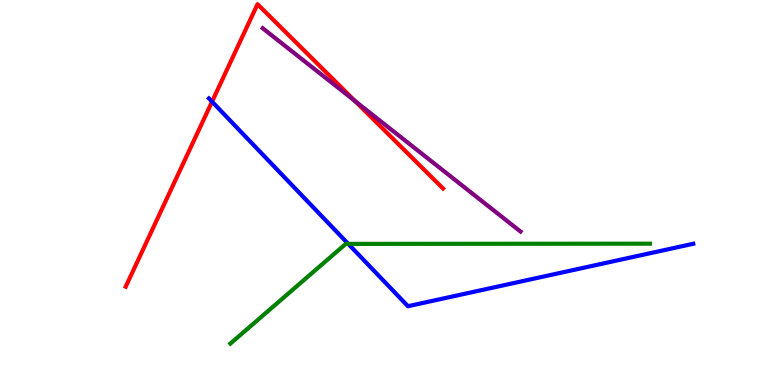[{'lines': ['blue', 'red'], 'intersections': [{'x': 2.74, 'y': 7.36}]}, {'lines': ['green', 'red'], 'intersections': []}, {'lines': ['purple', 'red'], 'intersections': [{'x': 4.58, 'y': 7.38}]}, {'lines': ['blue', 'green'], 'intersections': [{'x': 4.49, 'y': 3.67}]}, {'lines': ['blue', 'purple'], 'intersections': []}, {'lines': ['green', 'purple'], 'intersections': []}]